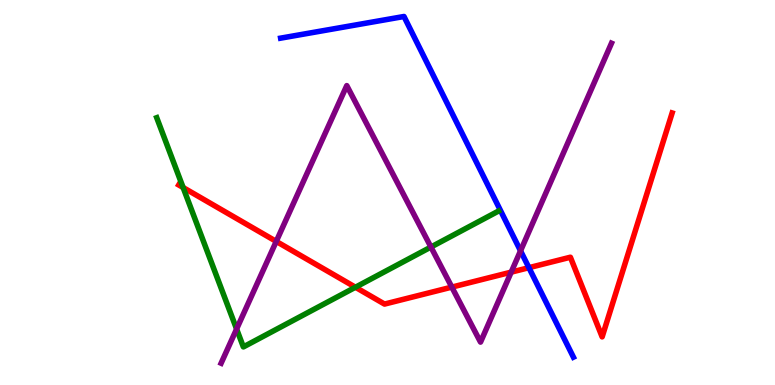[{'lines': ['blue', 'red'], 'intersections': [{'x': 6.82, 'y': 3.05}]}, {'lines': ['green', 'red'], 'intersections': [{'x': 2.36, 'y': 5.13}, {'x': 4.59, 'y': 2.54}]}, {'lines': ['purple', 'red'], 'intersections': [{'x': 3.56, 'y': 3.73}, {'x': 5.83, 'y': 2.54}, {'x': 6.6, 'y': 2.93}]}, {'lines': ['blue', 'green'], 'intersections': []}, {'lines': ['blue', 'purple'], 'intersections': [{'x': 6.72, 'y': 3.49}]}, {'lines': ['green', 'purple'], 'intersections': [{'x': 3.05, 'y': 1.45}, {'x': 5.56, 'y': 3.58}]}]